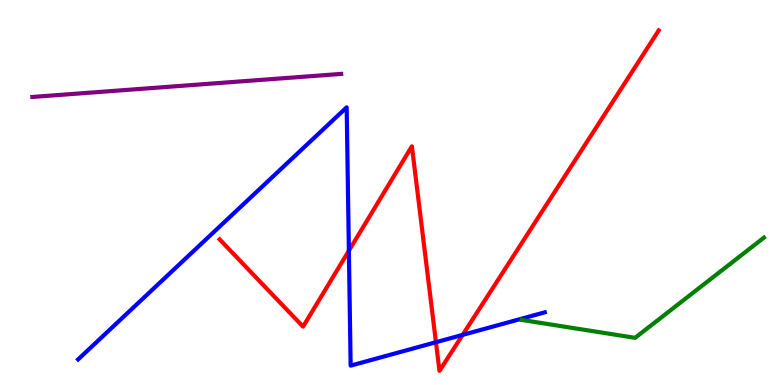[{'lines': ['blue', 'red'], 'intersections': [{'x': 4.5, 'y': 3.49}, {'x': 5.63, 'y': 1.11}, {'x': 5.97, 'y': 1.3}]}, {'lines': ['green', 'red'], 'intersections': []}, {'lines': ['purple', 'red'], 'intersections': []}, {'lines': ['blue', 'green'], 'intersections': []}, {'lines': ['blue', 'purple'], 'intersections': []}, {'lines': ['green', 'purple'], 'intersections': []}]